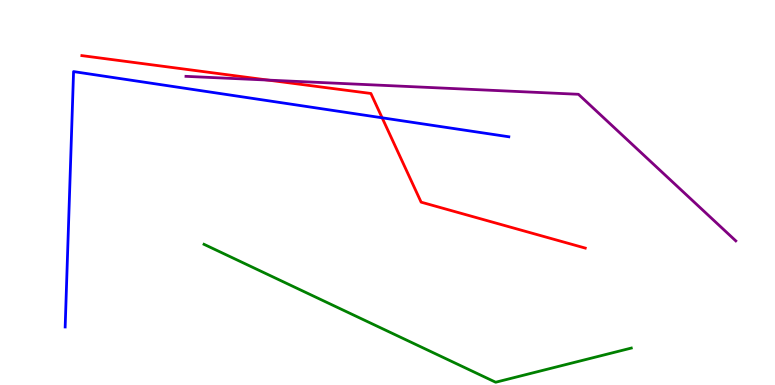[{'lines': ['blue', 'red'], 'intersections': [{'x': 4.93, 'y': 6.94}]}, {'lines': ['green', 'red'], 'intersections': []}, {'lines': ['purple', 'red'], 'intersections': [{'x': 3.46, 'y': 7.92}]}, {'lines': ['blue', 'green'], 'intersections': []}, {'lines': ['blue', 'purple'], 'intersections': []}, {'lines': ['green', 'purple'], 'intersections': []}]